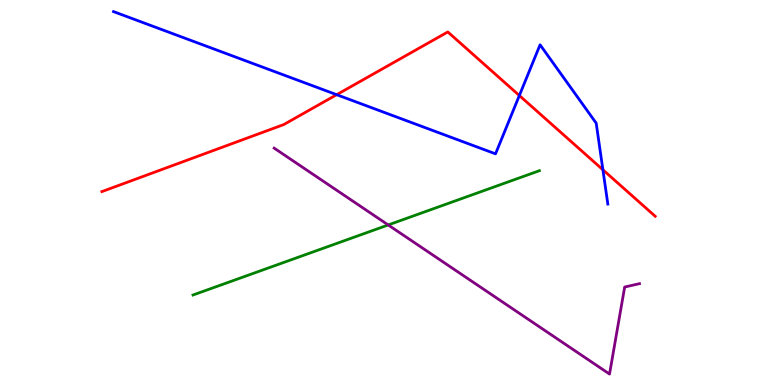[{'lines': ['blue', 'red'], 'intersections': [{'x': 4.34, 'y': 7.54}, {'x': 6.7, 'y': 7.52}, {'x': 7.78, 'y': 5.59}]}, {'lines': ['green', 'red'], 'intersections': []}, {'lines': ['purple', 'red'], 'intersections': []}, {'lines': ['blue', 'green'], 'intersections': []}, {'lines': ['blue', 'purple'], 'intersections': []}, {'lines': ['green', 'purple'], 'intersections': [{'x': 5.01, 'y': 4.16}]}]